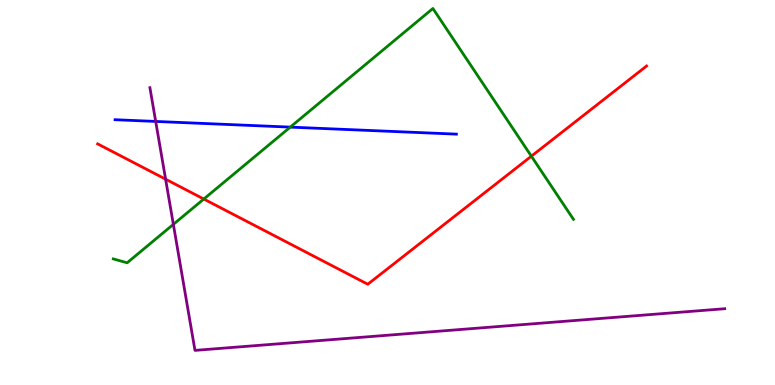[{'lines': ['blue', 'red'], 'intersections': []}, {'lines': ['green', 'red'], 'intersections': [{'x': 2.63, 'y': 4.83}, {'x': 6.86, 'y': 5.94}]}, {'lines': ['purple', 'red'], 'intersections': [{'x': 2.14, 'y': 5.35}]}, {'lines': ['blue', 'green'], 'intersections': [{'x': 3.75, 'y': 6.7}]}, {'lines': ['blue', 'purple'], 'intersections': [{'x': 2.01, 'y': 6.85}]}, {'lines': ['green', 'purple'], 'intersections': [{'x': 2.24, 'y': 4.17}]}]